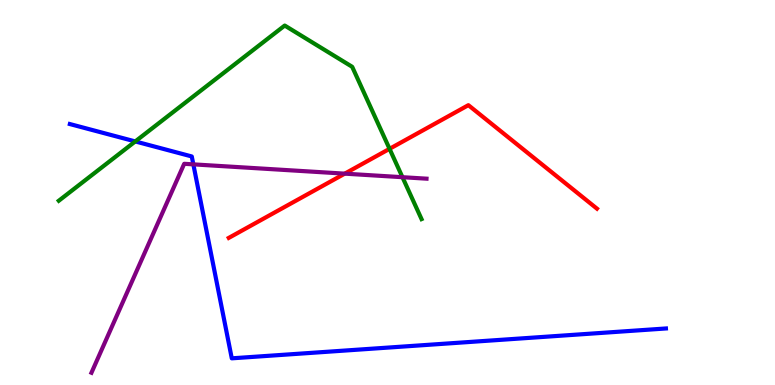[{'lines': ['blue', 'red'], 'intersections': []}, {'lines': ['green', 'red'], 'intersections': [{'x': 5.03, 'y': 6.13}]}, {'lines': ['purple', 'red'], 'intersections': [{'x': 4.45, 'y': 5.49}]}, {'lines': ['blue', 'green'], 'intersections': [{'x': 1.75, 'y': 6.33}]}, {'lines': ['blue', 'purple'], 'intersections': [{'x': 2.49, 'y': 5.73}]}, {'lines': ['green', 'purple'], 'intersections': [{'x': 5.19, 'y': 5.4}]}]